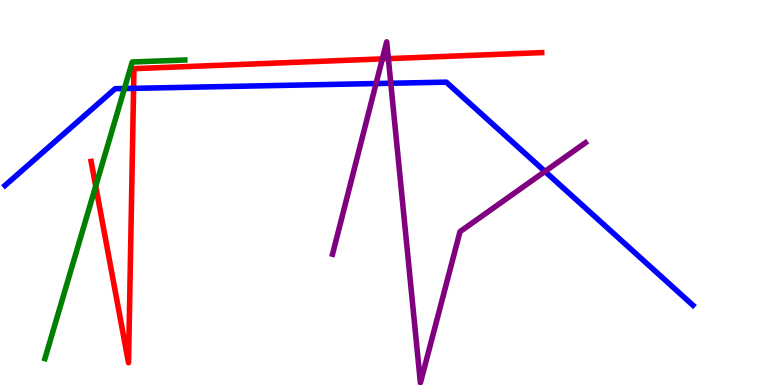[{'lines': ['blue', 'red'], 'intersections': [{'x': 1.72, 'y': 7.71}]}, {'lines': ['green', 'red'], 'intersections': [{'x': 1.24, 'y': 5.17}]}, {'lines': ['purple', 'red'], 'intersections': [{'x': 4.93, 'y': 8.47}, {'x': 5.01, 'y': 8.48}]}, {'lines': ['blue', 'green'], 'intersections': [{'x': 1.61, 'y': 7.7}]}, {'lines': ['blue', 'purple'], 'intersections': [{'x': 4.85, 'y': 7.83}, {'x': 5.04, 'y': 7.84}, {'x': 7.03, 'y': 5.55}]}, {'lines': ['green', 'purple'], 'intersections': []}]